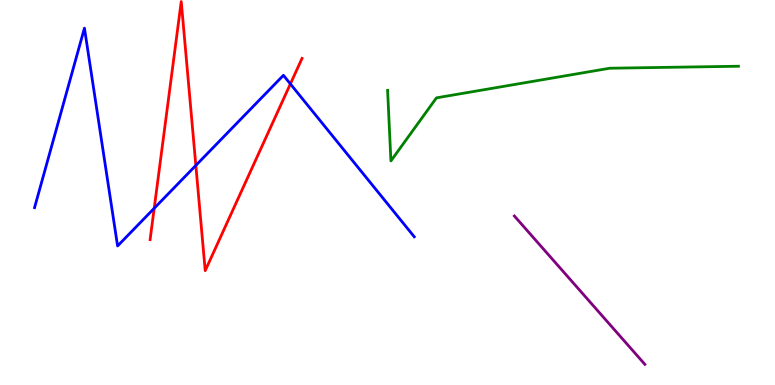[{'lines': ['blue', 'red'], 'intersections': [{'x': 1.99, 'y': 4.59}, {'x': 2.53, 'y': 5.7}, {'x': 3.75, 'y': 7.82}]}, {'lines': ['green', 'red'], 'intersections': []}, {'lines': ['purple', 'red'], 'intersections': []}, {'lines': ['blue', 'green'], 'intersections': []}, {'lines': ['blue', 'purple'], 'intersections': []}, {'lines': ['green', 'purple'], 'intersections': []}]